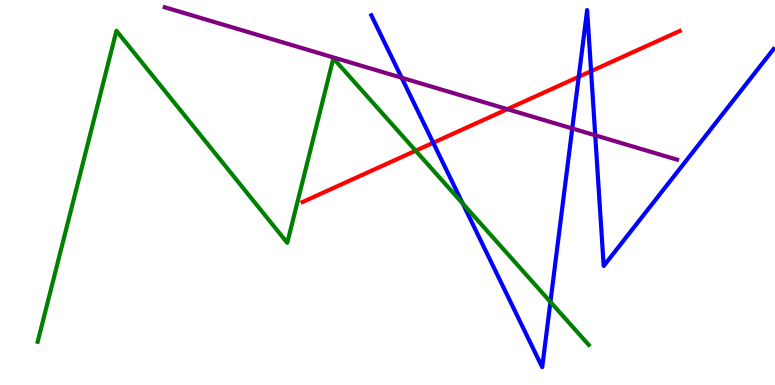[{'lines': ['blue', 'red'], 'intersections': [{'x': 5.59, 'y': 6.29}, {'x': 7.47, 'y': 8.01}, {'x': 7.63, 'y': 8.15}]}, {'lines': ['green', 'red'], 'intersections': [{'x': 5.36, 'y': 6.09}]}, {'lines': ['purple', 'red'], 'intersections': [{'x': 6.55, 'y': 7.16}]}, {'lines': ['blue', 'green'], 'intersections': [{'x': 5.97, 'y': 4.71}, {'x': 7.1, 'y': 2.16}]}, {'lines': ['blue', 'purple'], 'intersections': [{'x': 5.18, 'y': 7.98}, {'x': 7.38, 'y': 6.66}, {'x': 7.68, 'y': 6.49}]}, {'lines': ['green', 'purple'], 'intersections': []}]